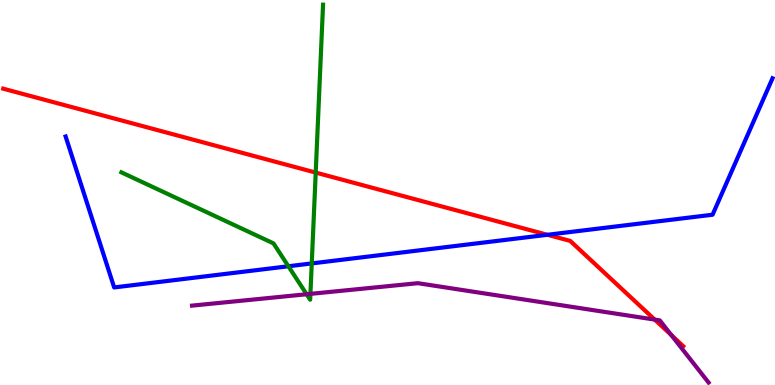[{'lines': ['blue', 'red'], 'intersections': [{'x': 7.06, 'y': 3.9}]}, {'lines': ['green', 'red'], 'intersections': [{'x': 4.07, 'y': 5.52}]}, {'lines': ['purple', 'red'], 'intersections': [{'x': 8.45, 'y': 1.7}, {'x': 8.66, 'y': 1.3}]}, {'lines': ['blue', 'green'], 'intersections': [{'x': 3.72, 'y': 3.08}, {'x': 4.02, 'y': 3.16}]}, {'lines': ['blue', 'purple'], 'intersections': []}, {'lines': ['green', 'purple'], 'intersections': [{'x': 3.96, 'y': 2.36}, {'x': 4.01, 'y': 2.37}]}]